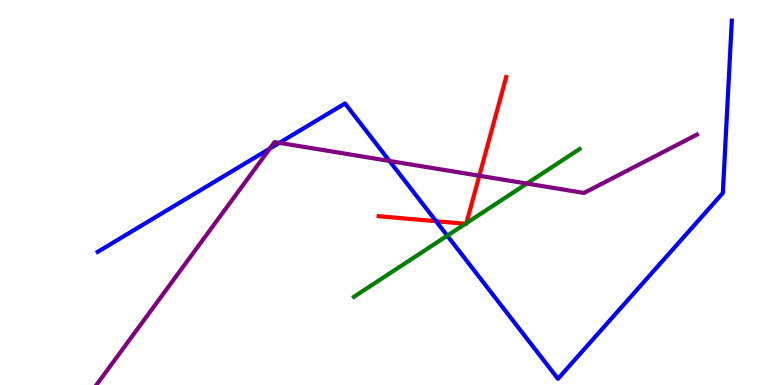[{'lines': ['blue', 'red'], 'intersections': [{'x': 5.63, 'y': 4.25}]}, {'lines': ['green', 'red'], 'intersections': [{'x': 6.01, 'y': 4.19}, {'x': 6.02, 'y': 4.2}]}, {'lines': ['purple', 'red'], 'intersections': [{'x': 6.18, 'y': 5.44}]}, {'lines': ['blue', 'green'], 'intersections': [{'x': 5.77, 'y': 3.88}]}, {'lines': ['blue', 'purple'], 'intersections': [{'x': 3.48, 'y': 6.14}, {'x': 3.6, 'y': 6.29}, {'x': 5.03, 'y': 5.82}]}, {'lines': ['green', 'purple'], 'intersections': [{'x': 6.8, 'y': 5.23}]}]